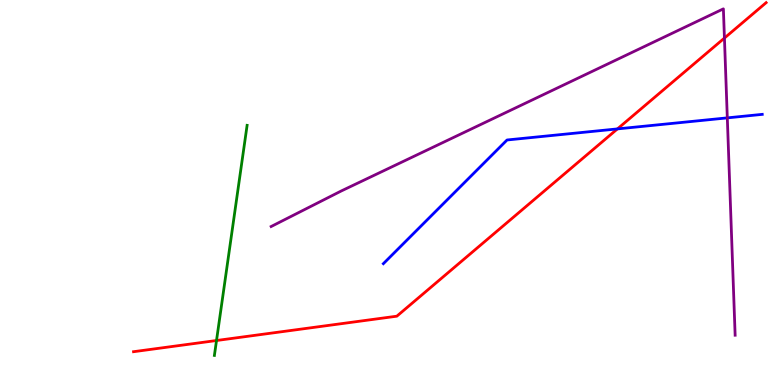[{'lines': ['blue', 'red'], 'intersections': [{'x': 7.97, 'y': 6.65}]}, {'lines': ['green', 'red'], 'intersections': [{'x': 2.79, 'y': 1.16}]}, {'lines': ['purple', 'red'], 'intersections': [{'x': 9.35, 'y': 9.01}]}, {'lines': ['blue', 'green'], 'intersections': []}, {'lines': ['blue', 'purple'], 'intersections': [{'x': 9.38, 'y': 6.94}]}, {'lines': ['green', 'purple'], 'intersections': []}]